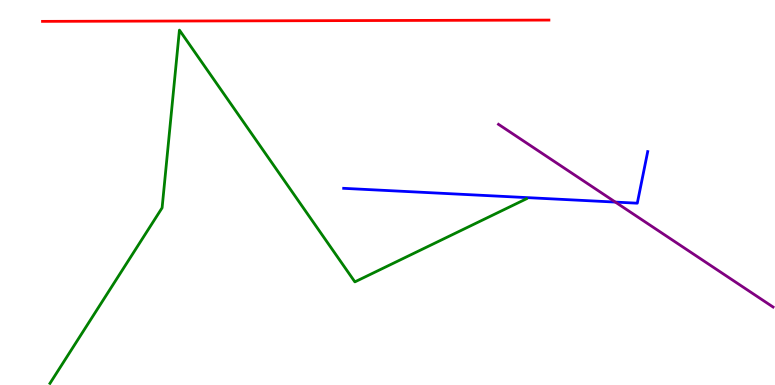[{'lines': ['blue', 'red'], 'intersections': []}, {'lines': ['green', 'red'], 'intersections': []}, {'lines': ['purple', 'red'], 'intersections': []}, {'lines': ['blue', 'green'], 'intersections': []}, {'lines': ['blue', 'purple'], 'intersections': [{'x': 7.94, 'y': 4.75}]}, {'lines': ['green', 'purple'], 'intersections': []}]